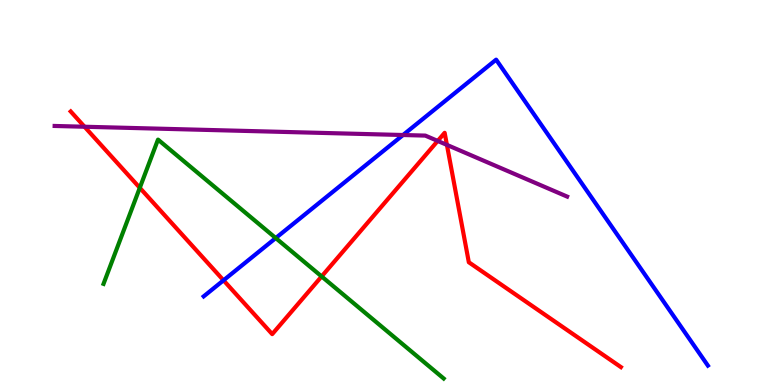[{'lines': ['blue', 'red'], 'intersections': [{'x': 2.88, 'y': 2.72}]}, {'lines': ['green', 'red'], 'intersections': [{'x': 1.8, 'y': 5.12}, {'x': 4.15, 'y': 2.82}]}, {'lines': ['purple', 'red'], 'intersections': [{'x': 1.09, 'y': 6.71}, {'x': 5.65, 'y': 6.34}, {'x': 5.77, 'y': 6.24}]}, {'lines': ['blue', 'green'], 'intersections': [{'x': 3.56, 'y': 3.82}]}, {'lines': ['blue', 'purple'], 'intersections': [{'x': 5.2, 'y': 6.49}]}, {'lines': ['green', 'purple'], 'intersections': []}]